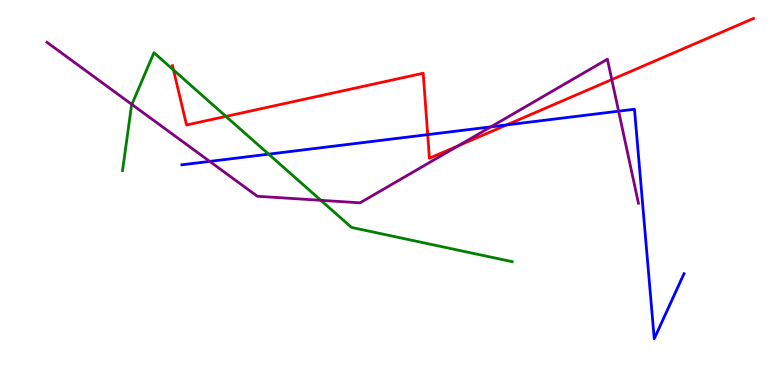[{'lines': ['blue', 'red'], 'intersections': [{'x': 5.52, 'y': 6.5}, {'x': 6.54, 'y': 6.76}]}, {'lines': ['green', 'red'], 'intersections': [{'x': 2.24, 'y': 8.18}, {'x': 2.92, 'y': 6.98}]}, {'lines': ['purple', 'red'], 'intersections': [{'x': 5.91, 'y': 6.21}, {'x': 7.89, 'y': 7.93}]}, {'lines': ['blue', 'green'], 'intersections': [{'x': 3.47, 'y': 6.0}]}, {'lines': ['blue', 'purple'], 'intersections': [{'x': 2.71, 'y': 5.81}, {'x': 6.33, 'y': 6.7}, {'x': 7.98, 'y': 7.11}]}, {'lines': ['green', 'purple'], 'intersections': [{'x': 1.7, 'y': 7.29}, {'x': 4.14, 'y': 4.8}]}]